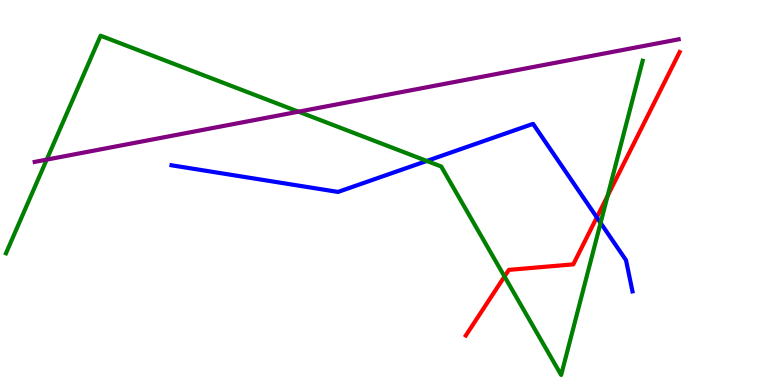[{'lines': ['blue', 'red'], 'intersections': [{'x': 7.7, 'y': 4.35}]}, {'lines': ['green', 'red'], 'intersections': [{'x': 6.51, 'y': 2.82}, {'x': 7.84, 'y': 4.91}]}, {'lines': ['purple', 'red'], 'intersections': []}, {'lines': ['blue', 'green'], 'intersections': [{'x': 5.51, 'y': 5.82}, {'x': 7.75, 'y': 4.21}]}, {'lines': ['blue', 'purple'], 'intersections': []}, {'lines': ['green', 'purple'], 'intersections': [{'x': 0.603, 'y': 5.85}, {'x': 3.85, 'y': 7.1}]}]